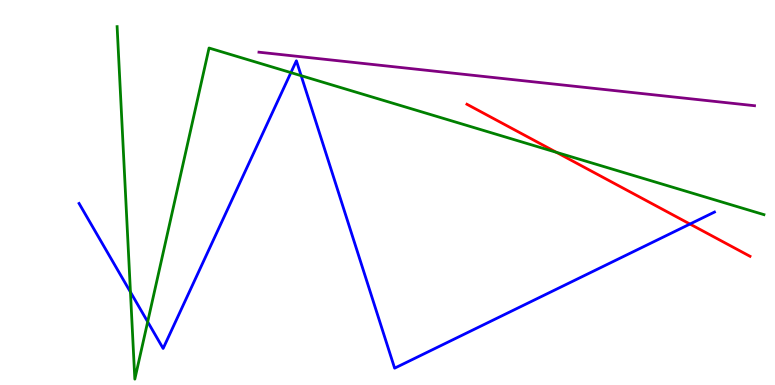[{'lines': ['blue', 'red'], 'intersections': [{'x': 8.9, 'y': 4.18}]}, {'lines': ['green', 'red'], 'intersections': [{'x': 7.18, 'y': 6.04}]}, {'lines': ['purple', 'red'], 'intersections': []}, {'lines': ['blue', 'green'], 'intersections': [{'x': 1.68, 'y': 2.41}, {'x': 1.91, 'y': 1.64}, {'x': 3.75, 'y': 8.11}, {'x': 3.89, 'y': 8.03}]}, {'lines': ['blue', 'purple'], 'intersections': []}, {'lines': ['green', 'purple'], 'intersections': []}]